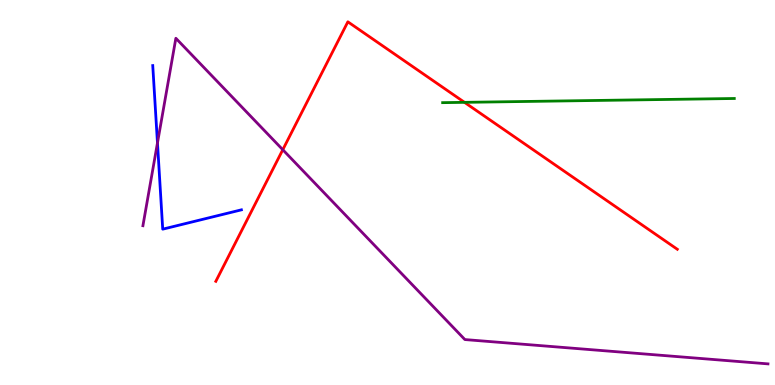[{'lines': ['blue', 'red'], 'intersections': []}, {'lines': ['green', 'red'], 'intersections': [{'x': 5.99, 'y': 7.34}]}, {'lines': ['purple', 'red'], 'intersections': [{'x': 3.65, 'y': 6.11}]}, {'lines': ['blue', 'green'], 'intersections': []}, {'lines': ['blue', 'purple'], 'intersections': [{'x': 2.03, 'y': 6.29}]}, {'lines': ['green', 'purple'], 'intersections': []}]